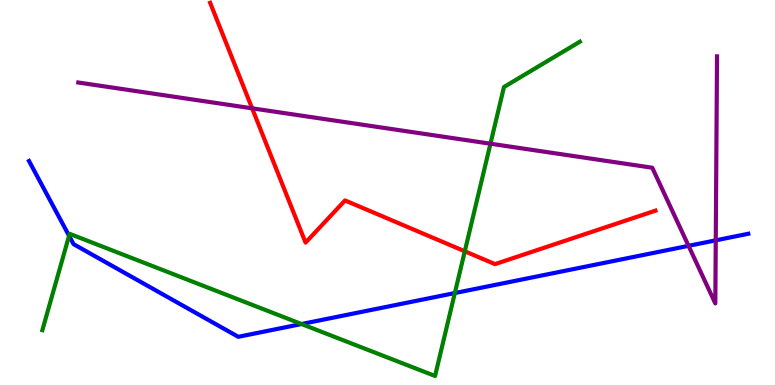[{'lines': ['blue', 'red'], 'intersections': []}, {'lines': ['green', 'red'], 'intersections': [{'x': 6.0, 'y': 3.47}]}, {'lines': ['purple', 'red'], 'intersections': [{'x': 3.25, 'y': 7.19}]}, {'lines': ['blue', 'green'], 'intersections': [{'x': 0.891, 'y': 3.88}, {'x': 3.89, 'y': 1.58}, {'x': 5.87, 'y': 2.39}]}, {'lines': ['blue', 'purple'], 'intersections': [{'x': 8.88, 'y': 3.61}, {'x': 9.24, 'y': 3.76}]}, {'lines': ['green', 'purple'], 'intersections': [{'x': 6.33, 'y': 6.27}]}]